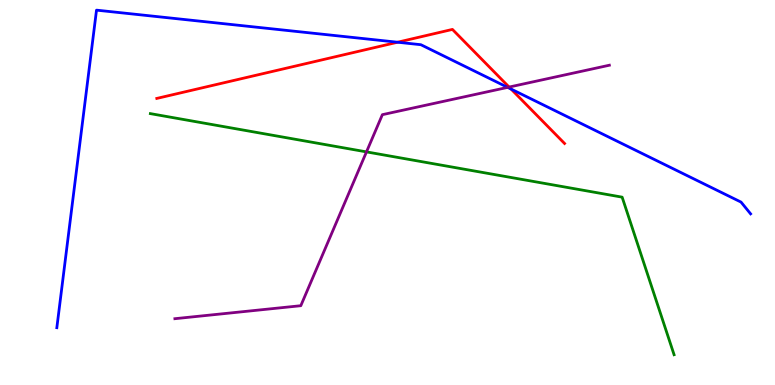[{'lines': ['blue', 'red'], 'intersections': [{'x': 5.13, 'y': 8.9}, {'x': 6.59, 'y': 7.69}]}, {'lines': ['green', 'red'], 'intersections': []}, {'lines': ['purple', 'red'], 'intersections': [{'x': 6.57, 'y': 7.74}]}, {'lines': ['blue', 'green'], 'intersections': []}, {'lines': ['blue', 'purple'], 'intersections': [{'x': 6.55, 'y': 7.73}]}, {'lines': ['green', 'purple'], 'intersections': [{'x': 4.73, 'y': 6.05}]}]